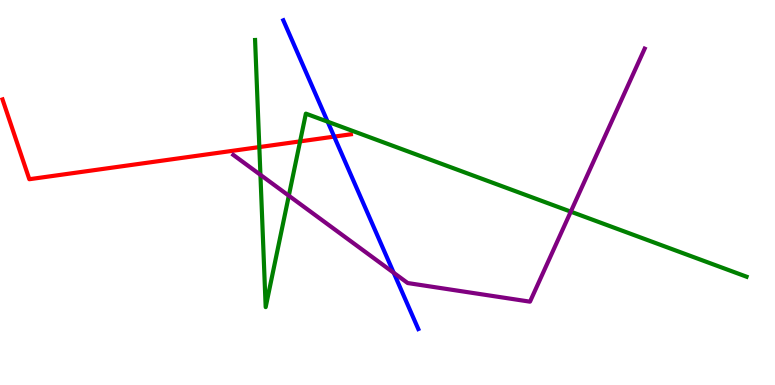[{'lines': ['blue', 'red'], 'intersections': [{'x': 4.31, 'y': 6.45}]}, {'lines': ['green', 'red'], 'intersections': [{'x': 3.35, 'y': 6.18}, {'x': 3.87, 'y': 6.33}]}, {'lines': ['purple', 'red'], 'intersections': []}, {'lines': ['blue', 'green'], 'intersections': [{'x': 4.23, 'y': 6.84}]}, {'lines': ['blue', 'purple'], 'intersections': [{'x': 5.08, 'y': 2.92}]}, {'lines': ['green', 'purple'], 'intersections': [{'x': 3.36, 'y': 5.46}, {'x': 3.73, 'y': 4.92}, {'x': 7.37, 'y': 4.5}]}]